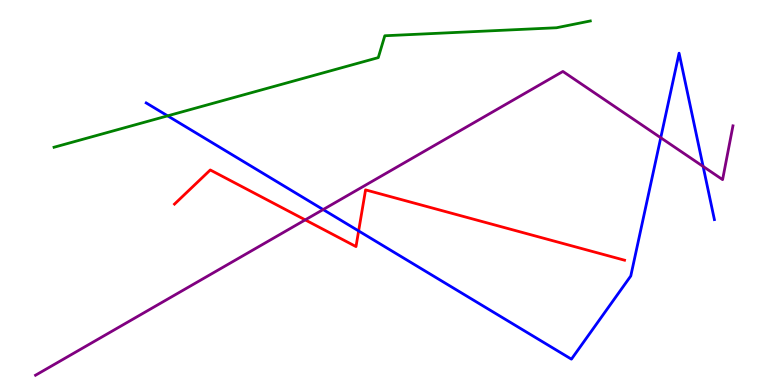[{'lines': ['blue', 'red'], 'intersections': [{'x': 4.63, 'y': 4.0}]}, {'lines': ['green', 'red'], 'intersections': []}, {'lines': ['purple', 'red'], 'intersections': [{'x': 3.94, 'y': 4.29}]}, {'lines': ['blue', 'green'], 'intersections': [{'x': 2.16, 'y': 6.99}]}, {'lines': ['blue', 'purple'], 'intersections': [{'x': 4.17, 'y': 4.56}, {'x': 8.53, 'y': 6.42}, {'x': 9.07, 'y': 5.68}]}, {'lines': ['green', 'purple'], 'intersections': []}]